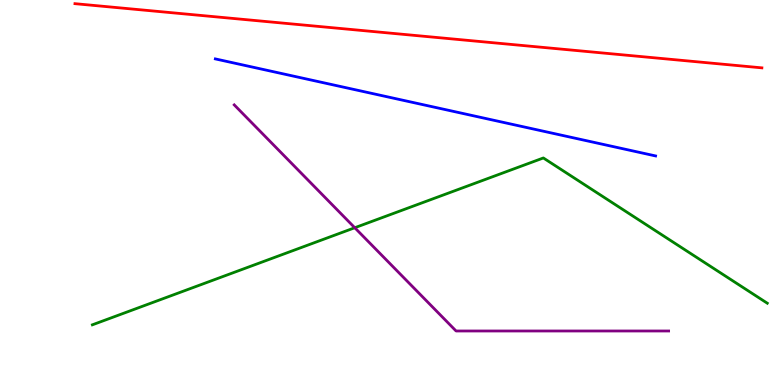[{'lines': ['blue', 'red'], 'intersections': []}, {'lines': ['green', 'red'], 'intersections': []}, {'lines': ['purple', 'red'], 'intersections': []}, {'lines': ['blue', 'green'], 'intersections': []}, {'lines': ['blue', 'purple'], 'intersections': []}, {'lines': ['green', 'purple'], 'intersections': [{'x': 4.58, 'y': 4.08}]}]